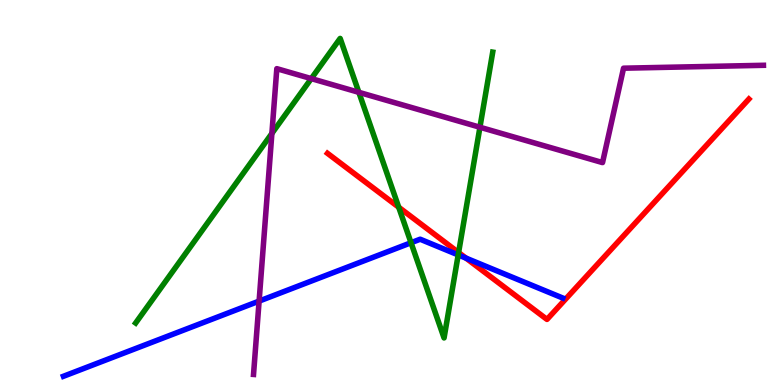[{'lines': ['blue', 'red'], 'intersections': [{'x': 6.01, 'y': 3.3}]}, {'lines': ['green', 'red'], 'intersections': [{'x': 5.14, 'y': 4.62}, {'x': 5.92, 'y': 3.44}]}, {'lines': ['purple', 'red'], 'intersections': []}, {'lines': ['blue', 'green'], 'intersections': [{'x': 5.3, 'y': 3.7}, {'x': 5.91, 'y': 3.38}]}, {'lines': ['blue', 'purple'], 'intersections': [{'x': 3.34, 'y': 2.18}]}, {'lines': ['green', 'purple'], 'intersections': [{'x': 3.51, 'y': 6.53}, {'x': 4.02, 'y': 7.96}, {'x': 4.63, 'y': 7.6}, {'x': 6.19, 'y': 6.7}]}]